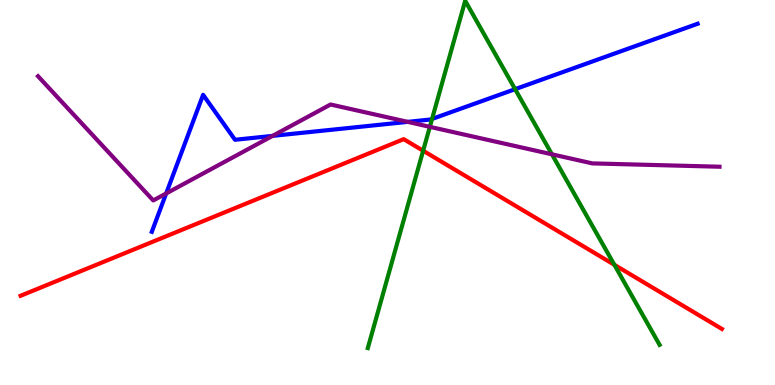[{'lines': ['blue', 'red'], 'intersections': []}, {'lines': ['green', 'red'], 'intersections': [{'x': 5.46, 'y': 6.08}, {'x': 7.93, 'y': 3.12}]}, {'lines': ['purple', 'red'], 'intersections': []}, {'lines': ['blue', 'green'], 'intersections': [{'x': 5.57, 'y': 6.91}, {'x': 6.65, 'y': 7.68}]}, {'lines': ['blue', 'purple'], 'intersections': [{'x': 2.14, 'y': 4.98}, {'x': 3.52, 'y': 6.47}, {'x': 5.26, 'y': 6.83}]}, {'lines': ['green', 'purple'], 'intersections': [{'x': 5.55, 'y': 6.71}, {'x': 7.12, 'y': 5.99}]}]